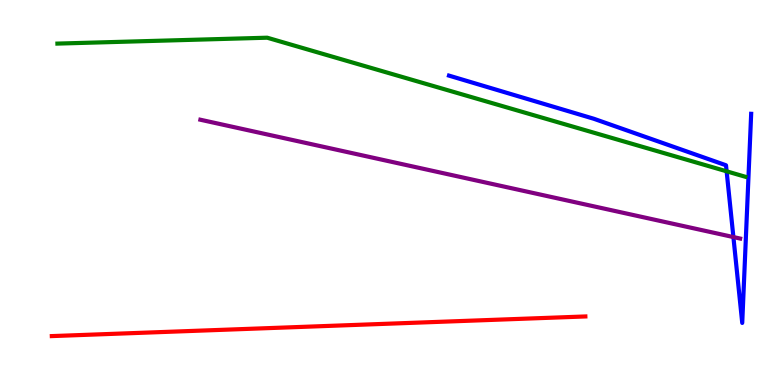[{'lines': ['blue', 'red'], 'intersections': []}, {'lines': ['green', 'red'], 'intersections': []}, {'lines': ['purple', 'red'], 'intersections': []}, {'lines': ['blue', 'green'], 'intersections': [{'x': 9.38, 'y': 5.55}]}, {'lines': ['blue', 'purple'], 'intersections': [{'x': 9.46, 'y': 3.84}]}, {'lines': ['green', 'purple'], 'intersections': []}]